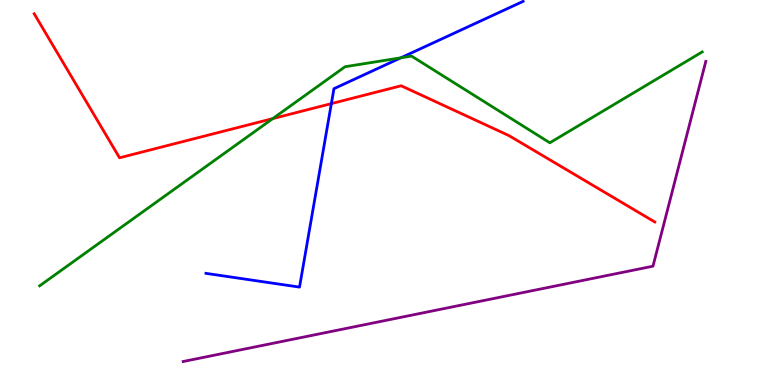[{'lines': ['blue', 'red'], 'intersections': [{'x': 4.28, 'y': 7.31}]}, {'lines': ['green', 'red'], 'intersections': [{'x': 3.52, 'y': 6.92}]}, {'lines': ['purple', 'red'], 'intersections': []}, {'lines': ['blue', 'green'], 'intersections': [{'x': 5.17, 'y': 8.5}]}, {'lines': ['blue', 'purple'], 'intersections': []}, {'lines': ['green', 'purple'], 'intersections': []}]